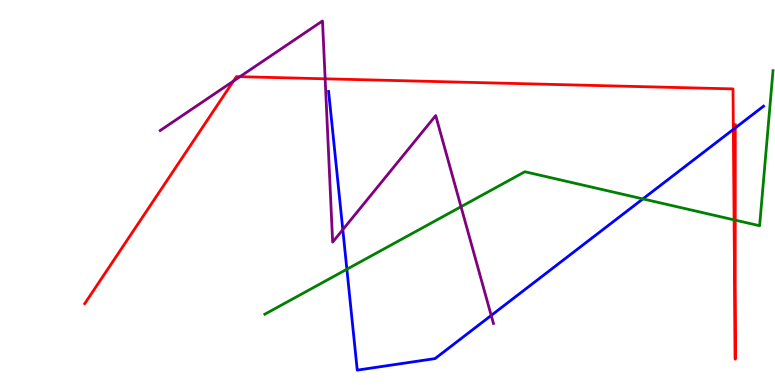[{'lines': ['blue', 'red'], 'intersections': [{'x': 9.46, 'y': 6.64}, {'x': 9.49, 'y': 6.68}]}, {'lines': ['green', 'red'], 'intersections': [{'x': 9.47, 'y': 4.29}, {'x': 9.49, 'y': 4.28}]}, {'lines': ['purple', 'red'], 'intersections': [{'x': 3.01, 'y': 7.89}, {'x': 3.1, 'y': 8.01}, {'x': 4.2, 'y': 7.95}]}, {'lines': ['blue', 'green'], 'intersections': [{'x': 4.48, 'y': 3.01}, {'x': 8.3, 'y': 4.83}]}, {'lines': ['blue', 'purple'], 'intersections': [{'x': 4.42, 'y': 4.03}, {'x': 6.34, 'y': 1.81}]}, {'lines': ['green', 'purple'], 'intersections': [{'x': 5.95, 'y': 4.63}]}]